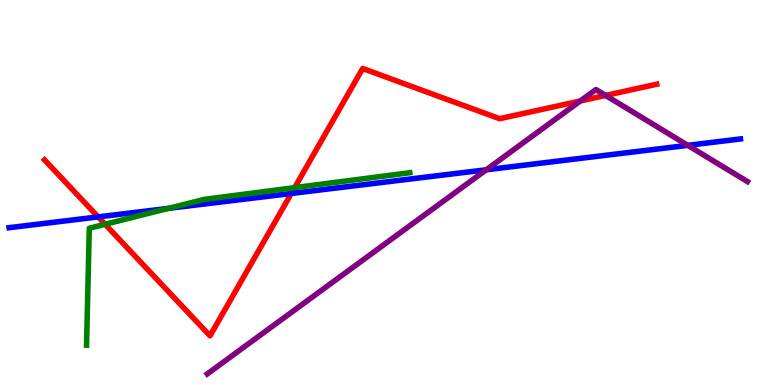[{'lines': ['blue', 'red'], 'intersections': [{'x': 1.27, 'y': 4.37}, {'x': 3.76, 'y': 4.98}]}, {'lines': ['green', 'red'], 'intersections': [{'x': 1.36, 'y': 4.17}, {'x': 3.8, 'y': 5.13}]}, {'lines': ['purple', 'red'], 'intersections': [{'x': 7.49, 'y': 7.38}, {'x': 7.81, 'y': 7.52}]}, {'lines': ['blue', 'green'], 'intersections': [{'x': 2.17, 'y': 4.59}]}, {'lines': ['blue', 'purple'], 'intersections': [{'x': 6.27, 'y': 5.59}, {'x': 8.87, 'y': 6.22}]}, {'lines': ['green', 'purple'], 'intersections': []}]